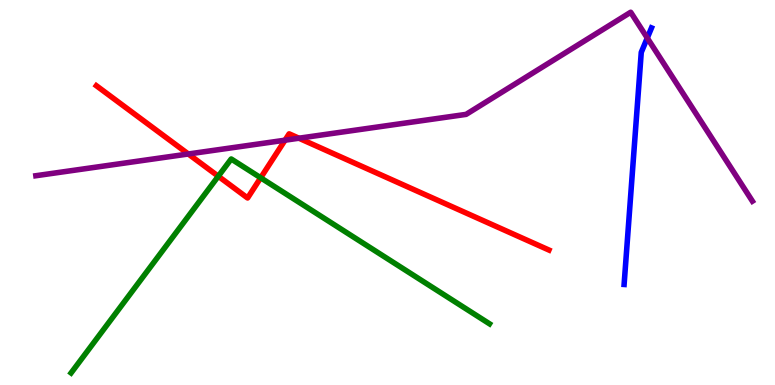[{'lines': ['blue', 'red'], 'intersections': []}, {'lines': ['green', 'red'], 'intersections': [{'x': 2.82, 'y': 5.42}, {'x': 3.36, 'y': 5.38}]}, {'lines': ['purple', 'red'], 'intersections': [{'x': 2.43, 'y': 6.0}, {'x': 3.68, 'y': 6.36}, {'x': 3.86, 'y': 6.41}]}, {'lines': ['blue', 'green'], 'intersections': []}, {'lines': ['blue', 'purple'], 'intersections': [{'x': 8.35, 'y': 9.01}]}, {'lines': ['green', 'purple'], 'intersections': []}]